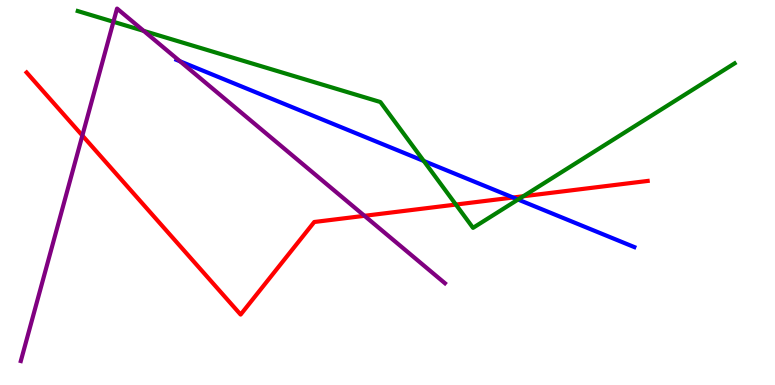[{'lines': ['blue', 'red'], 'intersections': [{'x': 6.62, 'y': 4.87}]}, {'lines': ['green', 'red'], 'intersections': [{'x': 5.88, 'y': 4.69}, {'x': 6.75, 'y': 4.9}]}, {'lines': ['purple', 'red'], 'intersections': [{'x': 1.06, 'y': 6.48}, {'x': 4.7, 'y': 4.39}]}, {'lines': ['blue', 'green'], 'intersections': [{'x': 5.47, 'y': 5.82}, {'x': 6.68, 'y': 4.82}]}, {'lines': ['blue', 'purple'], 'intersections': [{'x': 2.32, 'y': 8.41}]}, {'lines': ['green', 'purple'], 'intersections': [{'x': 1.46, 'y': 9.43}, {'x': 1.85, 'y': 9.2}]}]